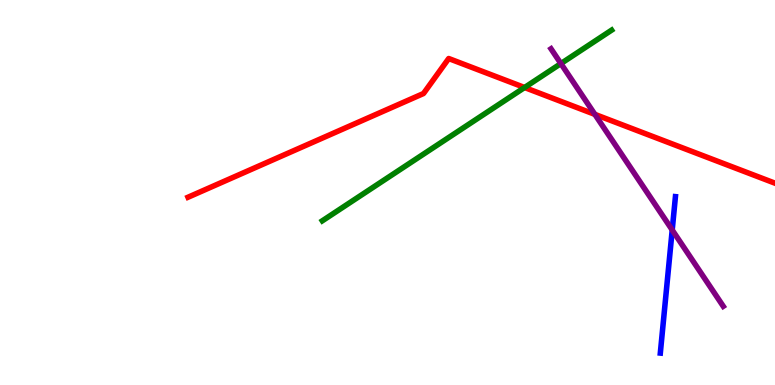[{'lines': ['blue', 'red'], 'intersections': []}, {'lines': ['green', 'red'], 'intersections': [{'x': 6.77, 'y': 7.73}]}, {'lines': ['purple', 'red'], 'intersections': [{'x': 7.68, 'y': 7.03}]}, {'lines': ['blue', 'green'], 'intersections': []}, {'lines': ['blue', 'purple'], 'intersections': [{'x': 8.67, 'y': 4.03}]}, {'lines': ['green', 'purple'], 'intersections': [{'x': 7.24, 'y': 8.35}]}]